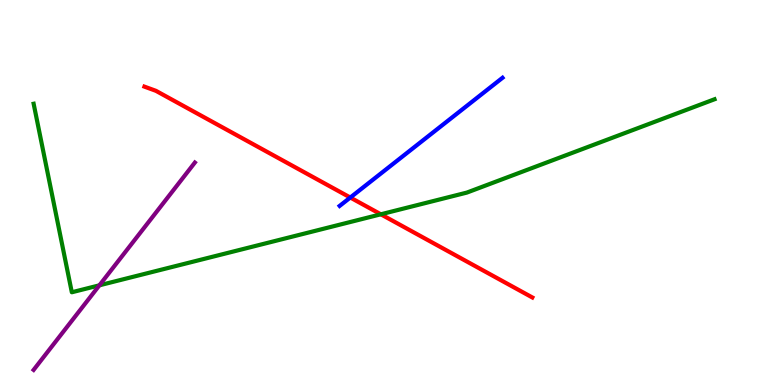[{'lines': ['blue', 'red'], 'intersections': [{'x': 4.52, 'y': 4.87}]}, {'lines': ['green', 'red'], 'intersections': [{'x': 4.91, 'y': 4.43}]}, {'lines': ['purple', 'red'], 'intersections': []}, {'lines': ['blue', 'green'], 'intersections': []}, {'lines': ['blue', 'purple'], 'intersections': []}, {'lines': ['green', 'purple'], 'intersections': [{'x': 1.28, 'y': 2.59}]}]